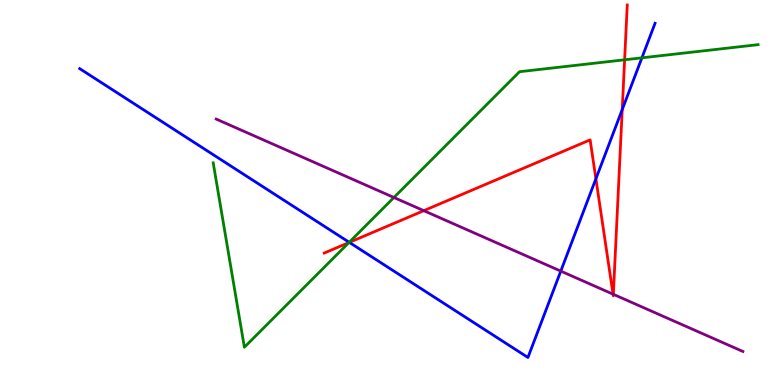[{'lines': ['blue', 'red'], 'intersections': [{'x': 4.51, 'y': 3.7}, {'x': 7.69, 'y': 5.36}, {'x': 8.03, 'y': 7.15}]}, {'lines': ['green', 'red'], 'intersections': [{'x': 4.5, 'y': 3.7}, {'x': 8.06, 'y': 8.45}]}, {'lines': ['purple', 'red'], 'intersections': [{'x': 5.47, 'y': 4.53}, {'x': 7.91, 'y': 2.36}, {'x': 7.91, 'y': 2.36}]}, {'lines': ['blue', 'green'], 'intersections': [{'x': 4.51, 'y': 3.71}, {'x': 8.28, 'y': 8.5}]}, {'lines': ['blue', 'purple'], 'intersections': [{'x': 7.24, 'y': 2.96}]}, {'lines': ['green', 'purple'], 'intersections': [{'x': 5.08, 'y': 4.87}]}]